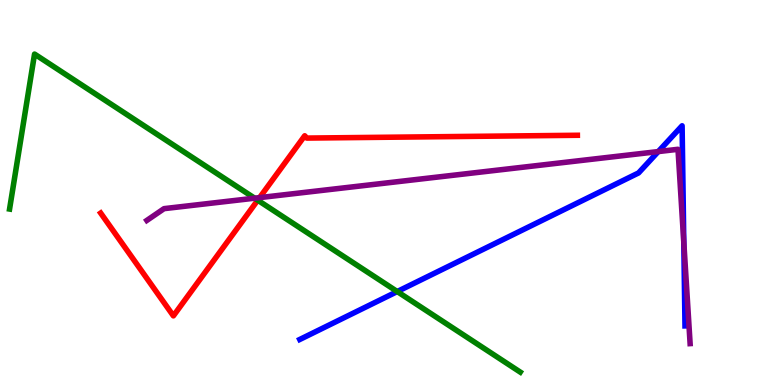[{'lines': ['blue', 'red'], 'intersections': []}, {'lines': ['green', 'red'], 'intersections': [{'x': 3.33, 'y': 4.8}]}, {'lines': ['purple', 'red'], 'intersections': [{'x': 3.35, 'y': 4.87}]}, {'lines': ['blue', 'green'], 'intersections': [{'x': 5.13, 'y': 2.43}]}, {'lines': ['blue', 'purple'], 'intersections': [{'x': 8.49, 'y': 6.06}, {'x': 8.82, 'y': 3.71}]}, {'lines': ['green', 'purple'], 'intersections': [{'x': 3.29, 'y': 4.85}]}]